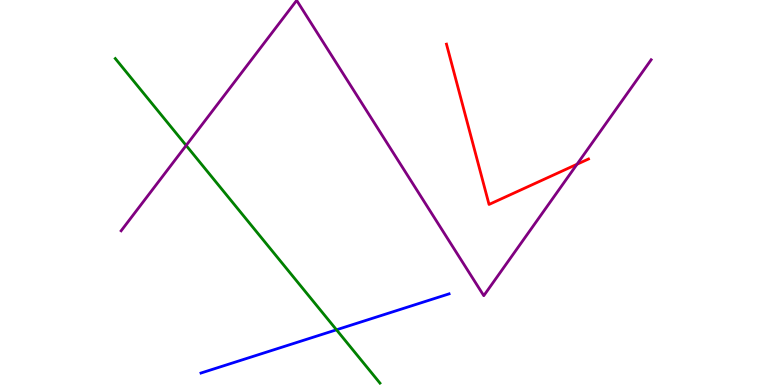[{'lines': ['blue', 'red'], 'intersections': []}, {'lines': ['green', 'red'], 'intersections': []}, {'lines': ['purple', 'red'], 'intersections': [{'x': 7.45, 'y': 5.73}]}, {'lines': ['blue', 'green'], 'intersections': [{'x': 4.34, 'y': 1.43}]}, {'lines': ['blue', 'purple'], 'intersections': []}, {'lines': ['green', 'purple'], 'intersections': [{'x': 2.4, 'y': 6.22}]}]